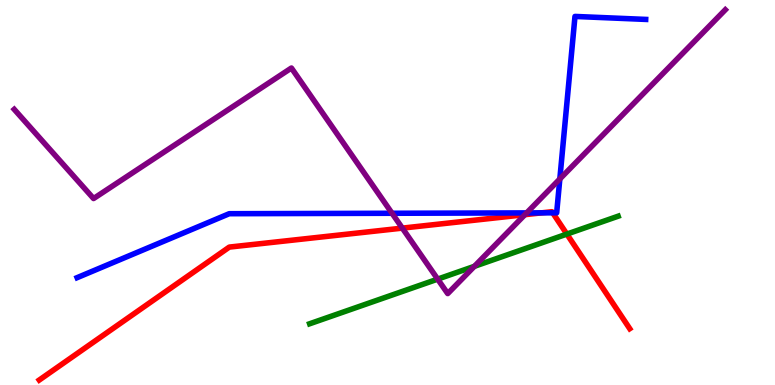[{'lines': ['blue', 'red'], 'intersections': [{'x': 6.99, 'y': 4.47}, {'x': 7.13, 'y': 4.47}]}, {'lines': ['green', 'red'], 'intersections': [{'x': 7.31, 'y': 3.92}]}, {'lines': ['purple', 'red'], 'intersections': [{'x': 5.19, 'y': 4.07}, {'x': 6.77, 'y': 4.42}]}, {'lines': ['blue', 'green'], 'intersections': []}, {'lines': ['blue', 'purple'], 'intersections': [{'x': 5.06, 'y': 4.46}, {'x': 6.8, 'y': 4.47}, {'x': 7.22, 'y': 5.35}]}, {'lines': ['green', 'purple'], 'intersections': [{'x': 5.65, 'y': 2.75}, {'x': 6.12, 'y': 3.08}]}]